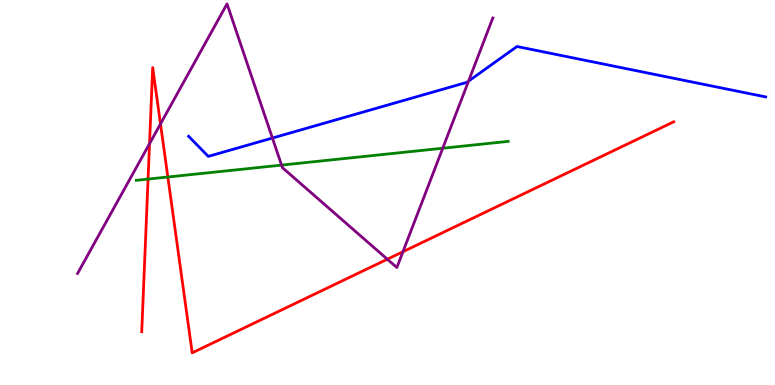[{'lines': ['blue', 'red'], 'intersections': []}, {'lines': ['green', 'red'], 'intersections': [{'x': 1.91, 'y': 5.35}, {'x': 2.17, 'y': 5.4}]}, {'lines': ['purple', 'red'], 'intersections': [{'x': 1.93, 'y': 6.27}, {'x': 2.07, 'y': 6.78}, {'x': 5.0, 'y': 3.27}, {'x': 5.2, 'y': 3.46}]}, {'lines': ['blue', 'green'], 'intersections': []}, {'lines': ['blue', 'purple'], 'intersections': [{'x': 3.51, 'y': 6.41}, {'x': 6.05, 'y': 7.89}]}, {'lines': ['green', 'purple'], 'intersections': [{'x': 3.63, 'y': 5.71}, {'x': 5.71, 'y': 6.15}]}]